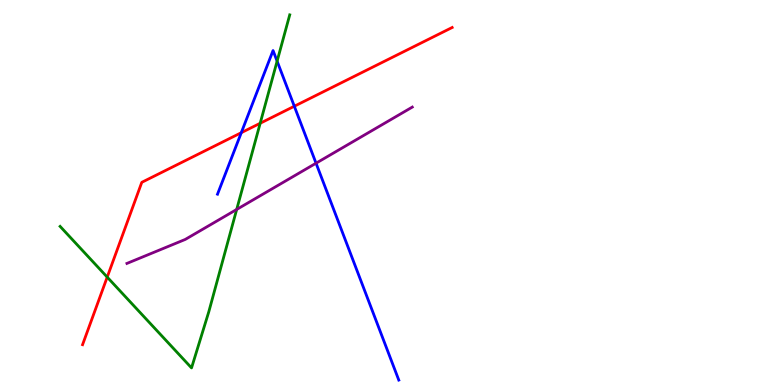[{'lines': ['blue', 'red'], 'intersections': [{'x': 3.11, 'y': 6.55}, {'x': 3.8, 'y': 7.24}]}, {'lines': ['green', 'red'], 'intersections': [{'x': 1.38, 'y': 2.8}, {'x': 3.36, 'y': 6.8}]}, {'lines': ['purple', 'red'], 'intersections': []}, {'lines': ['blue', 'green'], 'intersections': [{'x': 3.58, 'y': 8.41}]}, {'lines': ['blue', 'purple'], 'intersections': [{'x': 4.08, 'y': 5.76}]}, {'lines': ['green', 'purple'], 'intersections': [{'x': 3.05, 'y': 4.56}]}]